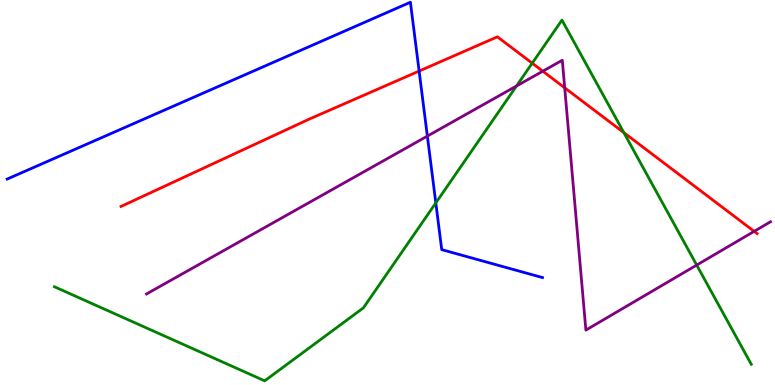[{'lines': ['blue', 'red'], 'intersections': [{'x': 5.41, 'y': 8.15}]}, {'lines': ['green', 'red'], 'intersections': [{'x': 6.87, 'y': 8.36}, {'x': 8.05, 'y': 6.56}]}, {'lines': ['purple', 'red'], 'intersections': [{'x': 7.0, 'y': 8.15}, {'x': 7.29, 'y': 7.72}, {'x': 9.73, 'y': 3.99}]}, {'lines': ['blue', 'green'], 'intersections': [{'x': 5.62, 'y': 4.73}]}, {'lines': ['blue', 'purple'], 'intersections': [{'x': 5.51, 'y': 6.46}]}, {'lines': ['green', 'purple'], 'intersections': [{'x': 6.66, 'y': 7.77}, {'x': 8.99, 'y': 3.11}]}]